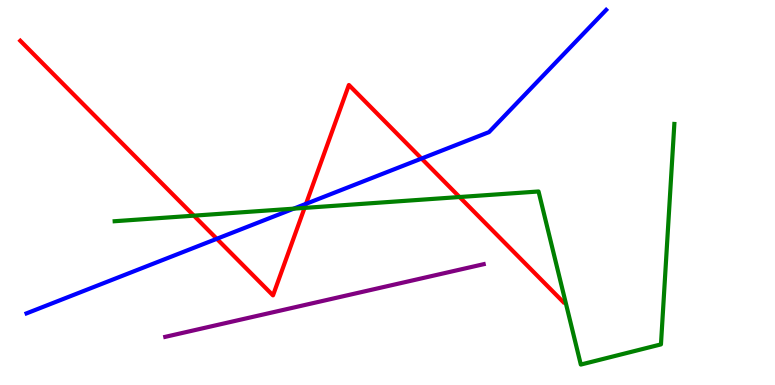[{'lines': ['blue', 'red'], 'intersections': [{'x': 2.8, 'y': 3.8}, {'x': 3.95, 'y': 4.71}, {'x': 5.44, 'y': 5.88}]}, {'lines': ['green', 'red'], 'intersections': [{'x': 2.5, 'y': 4.4}, {'x': 3.93, 'y': 4.6}, {'x': 5.93, 'y': 4.88}]}, {'lines': ['purple', 'red'], 'intersections': []}, {'lines': ['blue', 'green'], 'intersections': [{'x': 3.79, 'y': 4.58}]}, {'lines': ['blue', 'purple'], 'intersections': []}, {'lines': ['green', 'purple'], 'intersections': []}]